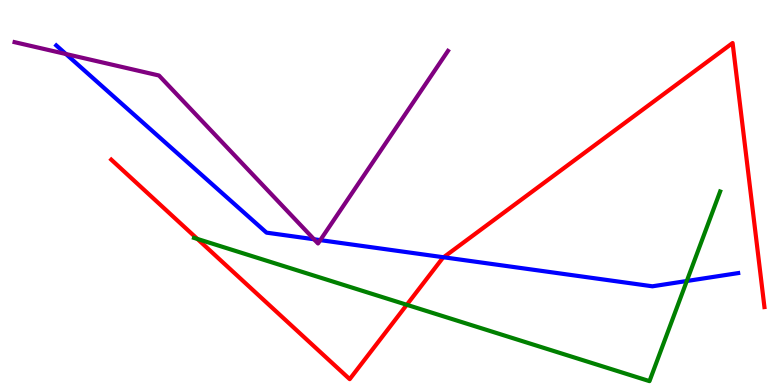[{'lines': ['blue', 'red'], 'intersections': [{'x': 5.72, 'y': 3.32}]}, {'lines': ['green', 'red'], 'intersections': [{'x': 2.55, 'y': 3.79}, {'x': 5.25, 'y': 2.08}]}, {'lines': ['purple', 'red'], 'intersections': []}, {'lines': ['blue', 'green'], 'intersections': [{'x': 8.86, 'y': 2.7}]}, {'lines': ['blue', 'purple'], 'intersections': [{'x': 0.85, 'y': 8.6}, {'x': 4.05, 'y': 3.79}, {'x': 4.13, 'y': 3.76}]}, {'lines': ['green', 'purple'], 'intersections': []}]